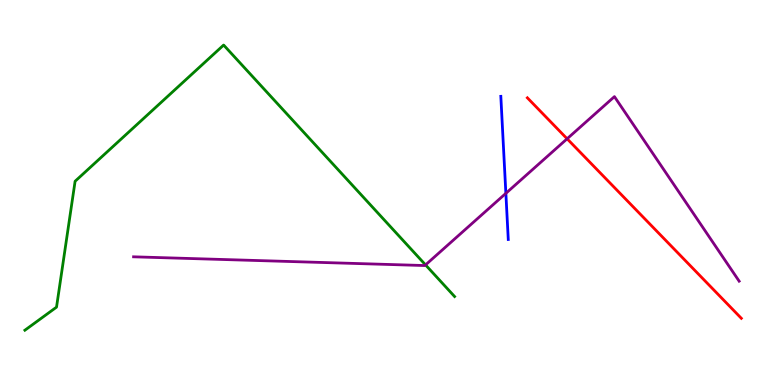[{'lines': ['blue', 'red'], 'intersections': []}, {'lines': ['green', 'red'], 'intersections': []}, {'lines': ['purple', 'red'], 'intersections': [{'x': 7.32, 'y': 6.4}]}, {'lines': ['blue', 'green'], 'intersections': []}, {'lines': ['blue', 'purple'], 'intersections': [{'x': 6.53, 'y': 4.98}]}, {'lines': ['green', 'purple'], 'intersections': [{'x': 5.49, 'y': 3.12}]}]